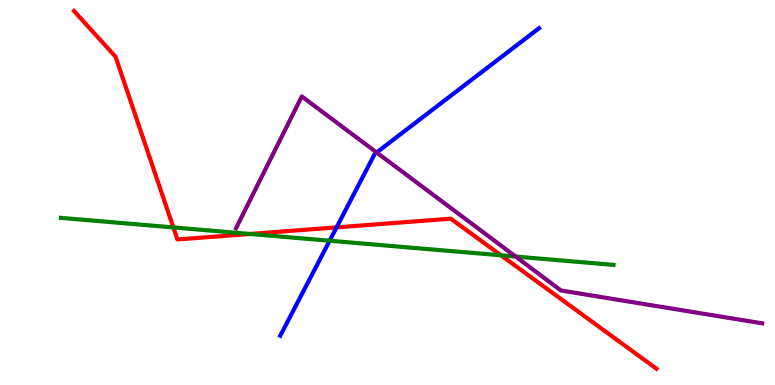[{'lines': ['blue', 'red'], 'intersections': [{'x': 4.34, 'y': 4.09}]}, {'lines': ['green', 'red'], 'intersections': [{'x': 2.24, 'y': 4.09}, {'x': 3.23, 'y': 3.92}, {'x': 6.46, 'y': 3.37}]}, {'lines': ['purple', 'red'], 'intersections': []}, {'lines': ['blue', 'green'], 'intersections': [{'x': 4.25, 'y': 3.75}]}, {'lines': ['blue', 'purple'], 'intersections': [{'x': 4.86, 'y': 6.04}]}, {'lines': ['green', 'purple'], 'intersections': [{'x': 6.65, 'y': 3.34}]}]